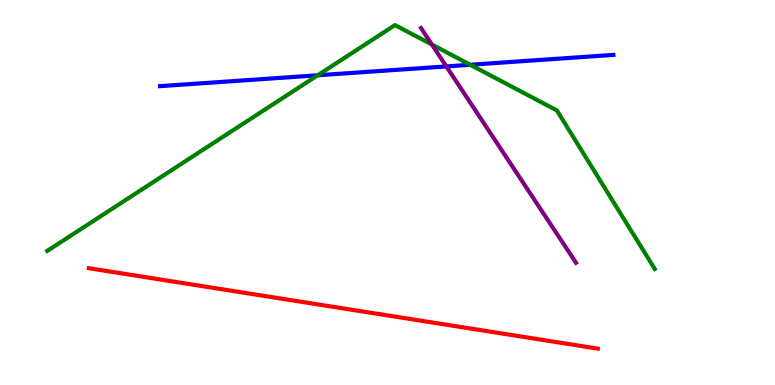[{'lines': ['blue', 'red'], 'intersections': []}, {'lines': ['green', 'red'], 'intersections': []}, {'lines': ['purple', 'red'], 'intersections': []}, {'lines': ['blue', 'green'], 'intersections': [{'x': 4.1, 'y': 8.04}, {'x': 6.07, 'y': 8.32}]}, {'lines': ['blue', 'purple'], 'intersections': [{'x': 5.76, 'y': 8.27}]}, {'lines': ['green', 'purple'], 'intersections': [{'x': 5.57, 'y': 8.84}]}]